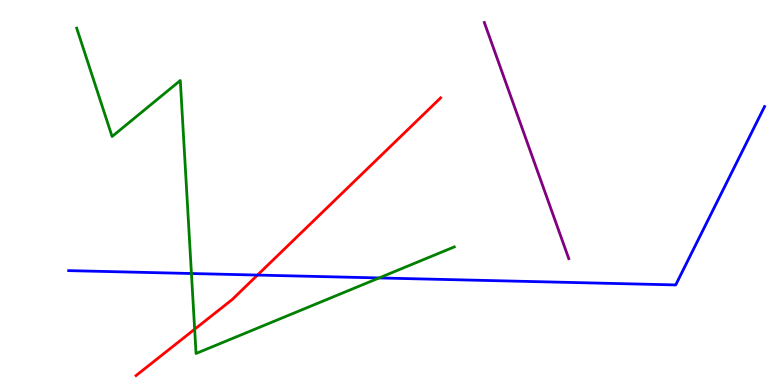[{'lines': ['blue', 'red'], 'intersections': [{'x': 3.32, 'y': 2.86}]}, {'lines': ['green', 'red'], 'intersections': [{'x': 2.51, 'y': 1.45}]}, {'lines': ['purple', 'red'], 'intersections': []}, {'lines': ['blue', 'green'], 'intersections': [{'x': 2.47, 'y': 2.9}, {'x': 4.89, 'y': 2.78}]}, {'lines': ['blue', 'purple'], 'intersections': []}, {'lines': ['green', 'purple'], 'intersections': []}]